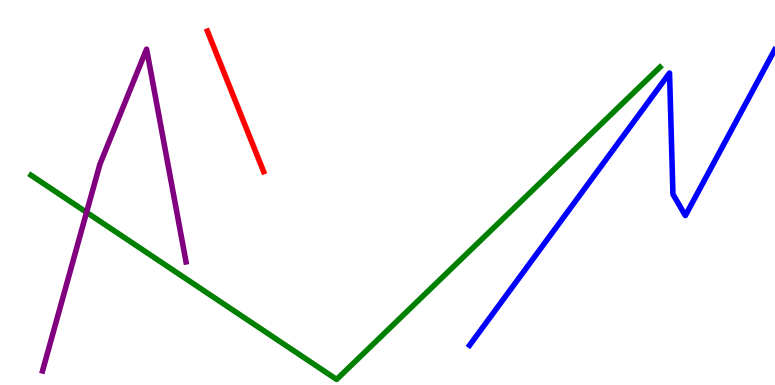[{'lines': ['blue', 'red'], 'intersections': []}, {'lines': ['green', 'red'], 'intersections': []}, {'lines': ['purple', 'red'], 'intersections': []}, {'lines': ['blue', 'green'], 'intersections': []}, {'lines': ['blue', 'purple'], 'intersections': []}, {'lines': ['green', 'purple'], 'intersections': [{'x': 1.12, 'y': 4.48}]}]